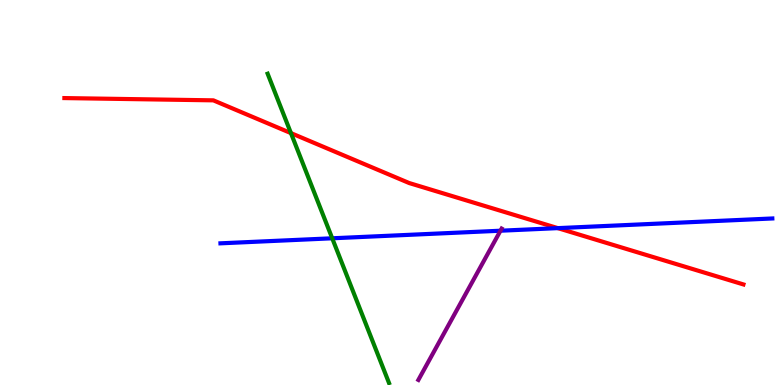[{'lines': ['blue', 'red'], 'intersections': [{'x': 7.2, 'y': 4.07}]}, {'lines': ['green', 'red'], 'intersections': [{'x': 3.75, 'y': 6.54}]}, {'lines': ['purple', 'red'], 'intersections': []}, {'lines': ['blue', 'green'], 'intersections': [{'x': 4.29, 'y': 3.81}]}, {'lines': ['blue', 'purple'], 'intersections': [{'x': 6.46, 'y': 4.01}]}, {'lines': ['green', 'purple'], 'intersections': []}]